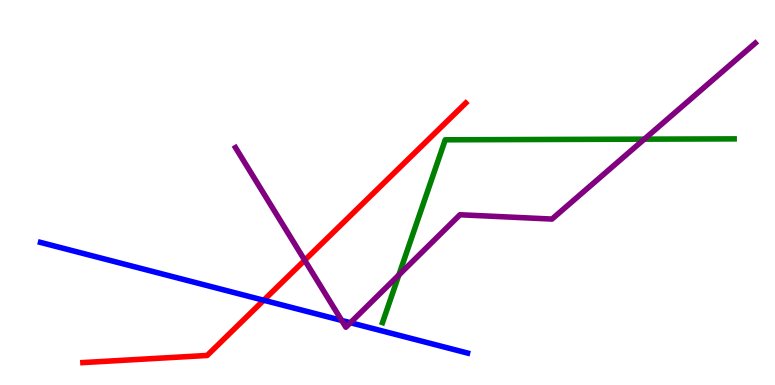[{'lines': ['blue', 'red'], 'intersections': [{'x': 3.4, 'y': 2.2}]}, {'lines': ['green', 'red'], 'intersections': []}, {'lines': ['purple', 'red'], 'intersections': [{'x': 3.93, 'y': 3.24}]}, {'lines': ['blue', 'green'], 'intersections': []}, {'lines': ['blue', 'purple'], 'intersections': [{'x': 4.41, 'y': 1.68}, {'x': 4.52, 'y': 1.62}]}, {'lines': ['green', 'purple'], 'intersections': [{'x': 5.15, 'y': 2.86}, {'x': 8.31, 'y': 6.39}]}]